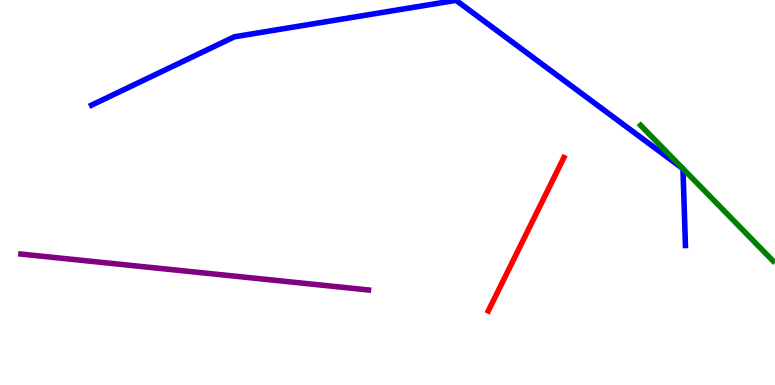[{'lines': ['blue', 'red'], 'intersections': []}, {'lines': ['green', 'red'], 'intersections': []}, {'lines': ['purple', 'red'], 'intersections': []}, {'lines': ['blue', 'green'], 'intersections': []}, {'lines': ['blue', 'purple'], 'intersections': []}, {'lines': ['green', 'purple'], 'intersections': []}]